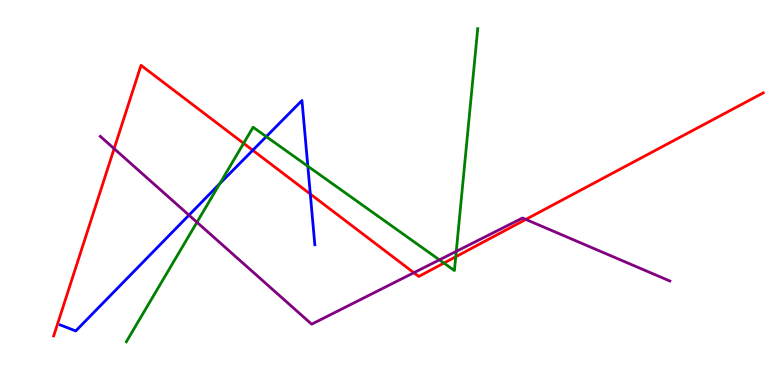[{'lines': ['blue', 'red'], 'intersections': [{'x': 3.26, 'y': 6.1}, {'x': 4.0, 'y': 4.96}]}, {'lines': ['green', 'red'], 'intersections': [{'x': 3.14, 'y': 6.28}, {'x': 5.73, 'y': 3.17}, {'x': 5.88, 'y': 3.33}]}, {'lines': ['purple', 'red'], 'intersections': [{'x': 1.47, 'y': 6.14}, {'x': 5.34, 'y': 2.92}, {'x': 6.78, 'y': 4.3}]}, {'lines': ['blue', 'green'], 'intersections': [{'x': 2.84, 'y': 5.23}, {'x': 3.44, 'y': 6.45}, {'x': 3.97, 'y': 5.68}]}, {'lines': ['blue', 'purple'], 'intersections': [{'x': 2.44, 'y': 4.41}]}, {'lines': ['green', 'purple'], 'intersections': [{'x': 2.54, 'y': 4.23}, {'x': 5.67, 'y': 3.25}, {'x': 5.89, 'y': 3.47}]}]